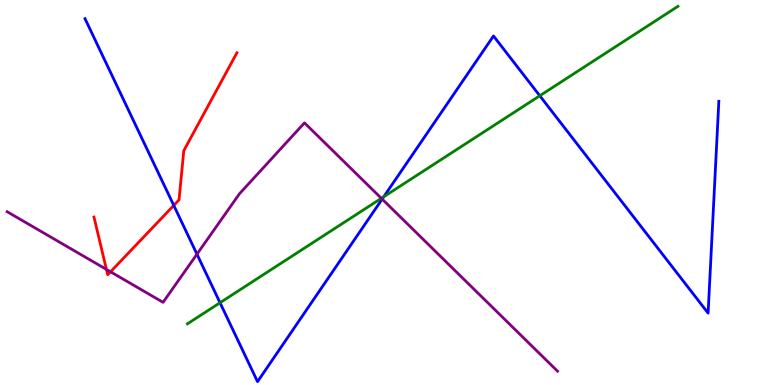[{'lines': ['blue', 'red'], 'intersections': [{'x': 2.24, 'y': 4.66}]}, {'lines': ['green', 'red'], 'intersections': []}, {'lines': ['purple', 'red'], 'intersections': [{'x': 1.37, 'y': 3.0}, {'x': 1.43, 'y': 2.94}]}, {'lines': ['blue', 'green'], 'intersections': [{'x': 2.84, 'y': 2.14}, {'x': 4.95, 'y': 4.89}, {'x': 6.96, 'y': 7.51}]}, {'lines': ['blue', 'purple'], 'intersections': [{'x': 2.54, 'y': 3.4}, {'x': 4.93, 'y': 4.83}]}, {'lines': ['green', 'purple'], 'intersections': [{'x': 4.92, 'y': 4.85}]}]